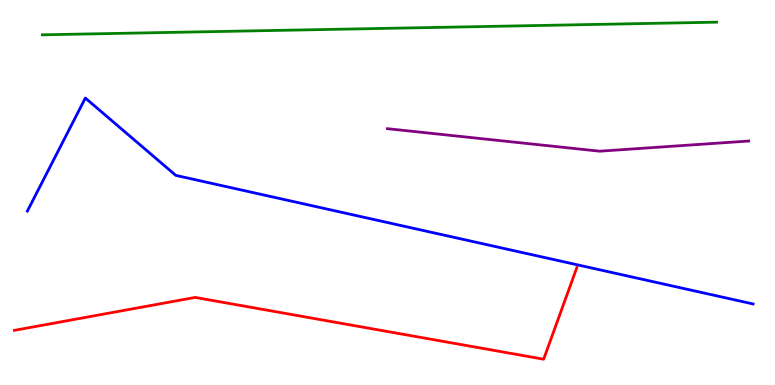[{'lines': ['blue', 'red'], 'intersections': []}, {'lines': ['green', 'red'], 'intersections': []}, {'lines': ['purple', 'red'], 'intersections': []}, {'lines': ['blue', 'green'], 'intersections': []}, {'lines': ['blue', 'purple'], 'intersections': []}, {'lines': ['green', 'purple'], 'intersections': []}]